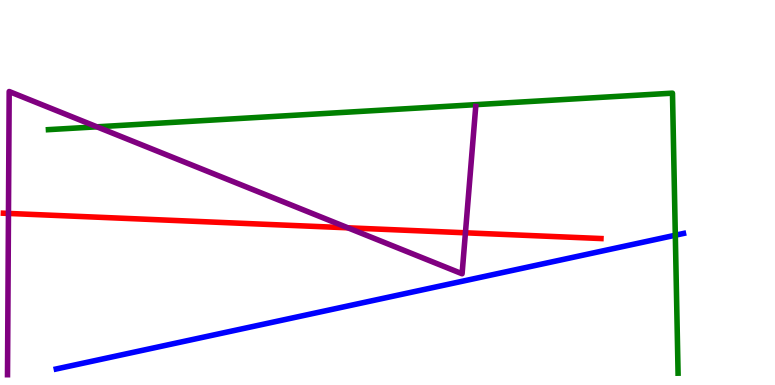[{'lines': ['blue', 'red'], 'intersections': []}, {'lines': ['green', 'red'], 'intersections': []}, {'lines': ['purple', 'red'], 'intersections': [{'x': 0.109, 'y': 4.46}, {'x': 4.49, 'y': 4.08}, {'x': 6.01, 'y': 3.95}]}, {'lines': ['blue', 'green'], 'intersections': [{'x': 8.71, 'y': 3.89}]}, {'lines': ['blue', 'purple'], 'intersections': []}, {'lines': ['green', 'purple'], 'intersections': [{'x': 1.25, 'y': 6.71}]}]